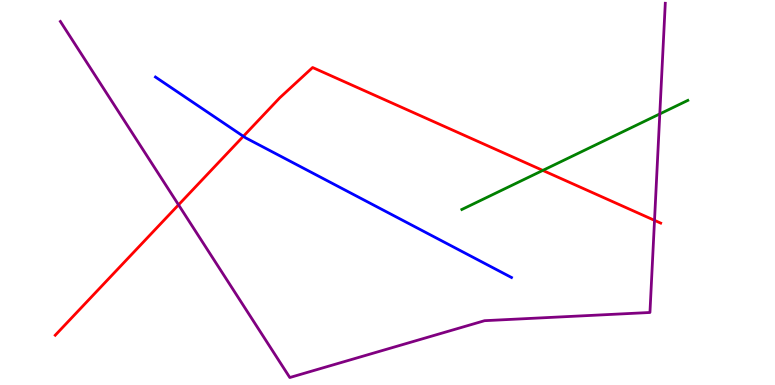[{'lines': ['blue', 'red'], 'intersections': [{'x': 3.14, 'y': 6.46}]}, {'lines': ['green', 'red'], 'intersections': [{'x': 7.0, 'y': 5.57}]}, {'lines': ['purple', 'red'], 'intersections': [{'x': 2.3, 'y': 4.68}, {'x': 8.45, 'y': 4.28}]}, {'lines': ['blue', 'green'], 'intersections': []}, {'lines': ['blue', 'purple'], 'intersections': []}, {'lines': ['green', 'purple'], 'intersections': [{'x': 8.51, 'y': 7.04}]}]